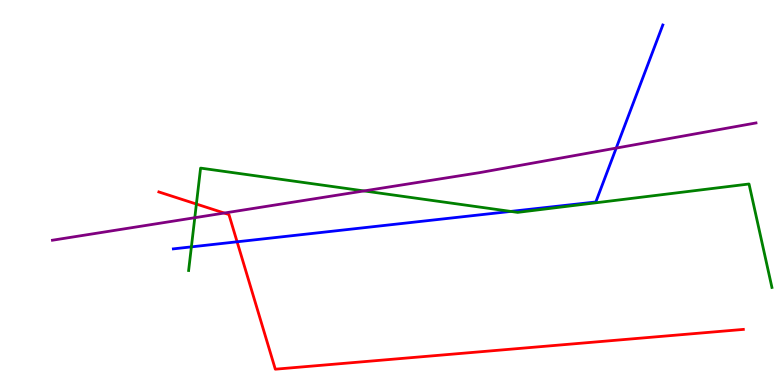[{'lines': ['blue', 'red'], 'intersections': [{'x': 3.06, 'y': 3.72}]}, {'lines': ['green', 'red'], 'intersections': [{'x': 2.53, 'y': 4.7}]}, {'lines': ['purple', 'red'], 'intersections': [{'x': 2.89, 'y': 4.47}]}, {'lines': ['blue', 'green'], 'intersections': [{'x': 2.47, 'y': 3.59}, {'x': 6.59, 'y': 4.51}]}, {'lines': ['blue', 'purple'], 'intersections': [{'x': 7.95, 'y': 6.15}]}, {'lines': ['green', 'purple'], 'intersections': [{'x': 2.51, 'y': 4.35}, {'x': 4.7, 'y': 5.04}]}]